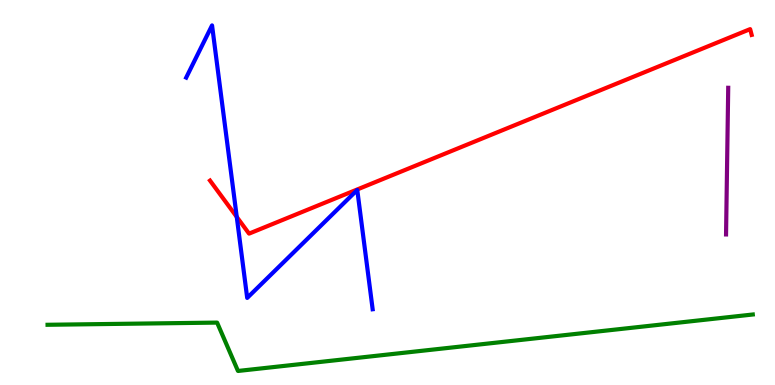[{'lines': ['blue', 'red'], 'intersections': [{'x': 3.05, 'y': 4.37}]}, {'lines': ['green', 'red'], 'intersections': []}, {'lines': ['purple', 'red'], 'intersections': []}, {'lines': ['blue', 'green'], 'intersections': []}, {'lines': ['blue', 'purple'], 'intersections': []}, {'lines': ['green', 'purple'], 'intersections': []}]